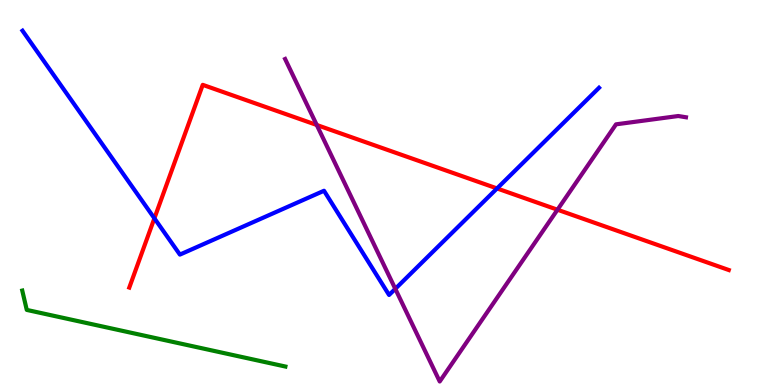[{'lines': ['blue', 'red'], 'intersections': [{'x': 1.99, 'y': 4.33}, {'x': 6.41, 'y': 5.11}]}, {'lines': ['green', 'red'], 'intersections': []}, {'lines': ['purple', 'red'], 'intersections': [{'x': 4.09, 'y': 6.75}, {'x': 7.19, 'y': 4.55}]}, {'lines': ['blue', 'green'], 'intersections': []}, {'lines': ['blue', 'purple'], 'intersections': [{'x': 5.1, 'y': 2.5}]}, {'lines': ['green', 'purple'], 'intersections': []}]